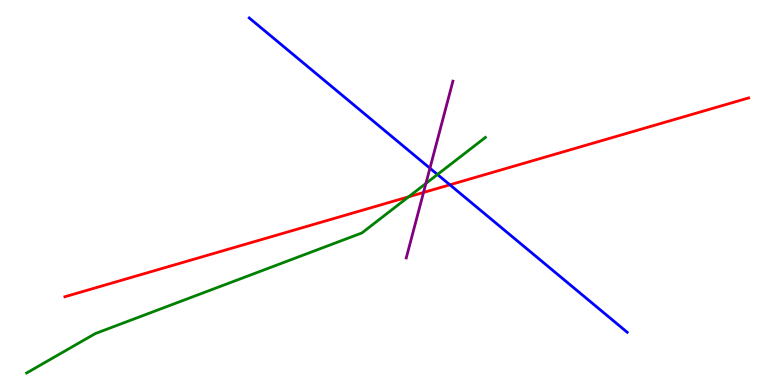[{'lines': ['blue', 'red'], 'intersections': [{'x': 5.8, 'y': 5.2}]}, {'lines': ['green', 'red'], 'intersections': [{'x': 5.27, 'y': 4.89}]}, {'lines': ['purple', 'red'], 'intersections': [{'x': 5.46, 'y': 5.0}]}, {'lines': ['blue', 'green'], 'intersections': [{'x': 5.64, 'y': 5.47}]}, {'lines': ['blue', 'purple'], 'intersections': [{'x': 5.55, 'y': 5.63}]}, {'lines': ['green', 'purple'], 'intersections': [{'x': 5.5, 'y': 5.24}]}]